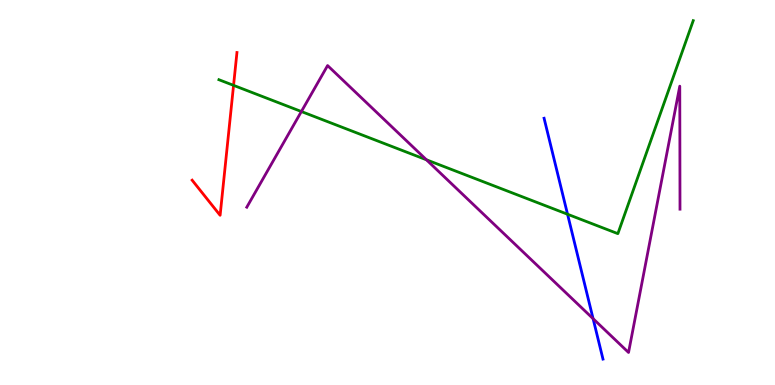[{'lines': ['blue', 'red'], 'intersections': []}, {'lines': ['green', 'red'], 'intersections': [{'x': 3.01, 'y': 7.78}]}, {'lines': ['purple', 'red'], 'intersections': []}, {'lines': ['blue', 'green'], 'intersections': [{'x': 7.32, 'y': 4.44}]}, {'lines': ['blue', 'purple'], 'intersections': [{'x': 7.65, 'y': 1.72}]}, {'lines': ['green', 'purple'], 'intersections': [{'x': 3.89, 'y': 7.1}, {'x': 5.5, 'y': 5.85}]}]